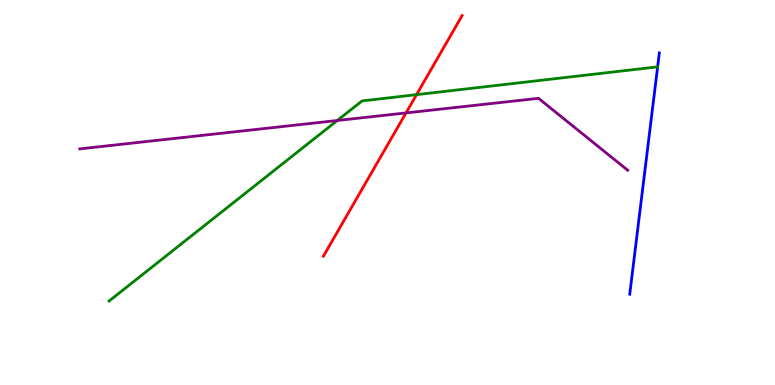[{'lines': ['blue', 'red'], 'intersections': []}, {'lines': ['green', 'red'], 'intersections': [{'x': 5.37, 'y': 7.54}]}, {'lines': ['purple', 'red'], 'intersections': [{'x': 5.24, 'y': 7.07}]}, {'lines': ['blue', 'green'], 'intersections': []}, {'lines': ['blue', 'purple'], 'intersections': []}, {'lines': ['green', 'purple'], 'intersections': [{'x': 4.35, 'y': 6.87}]}]